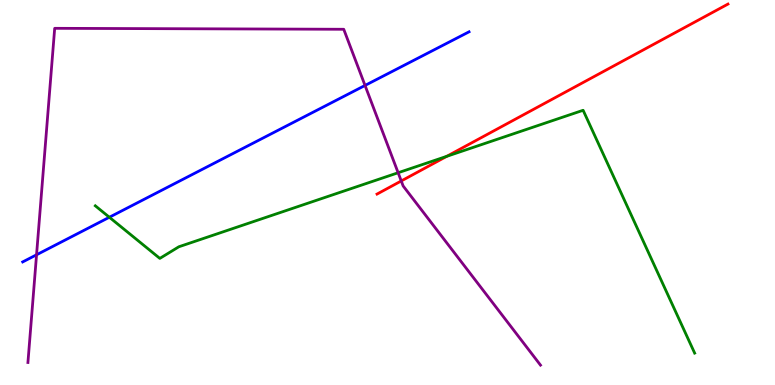[{'lines': ['blue', 'red'], 'intersections': []}, {'lines': ['green', 'red'], 'intersections': [{'x': 5.77, 'y': 5.94}]}, {'lines': ['purple', 'red'], 'intersections': [{'x': 5.18, 'y': 5.3}]}, {'lines': ['blue', 'green'], 'intersections': [{'x': 1.41, 'y': 4.36}]}, {'lines': ['blue', 'purple'], 'intersections': [{'x': 0.472, 'y': 3.38}, {'x': 4.71, 'y': 7.78}]}, {'lines': ['green', 'purple'], 'intersections': [{'x': 5.14, 'y': 5.51}]}]